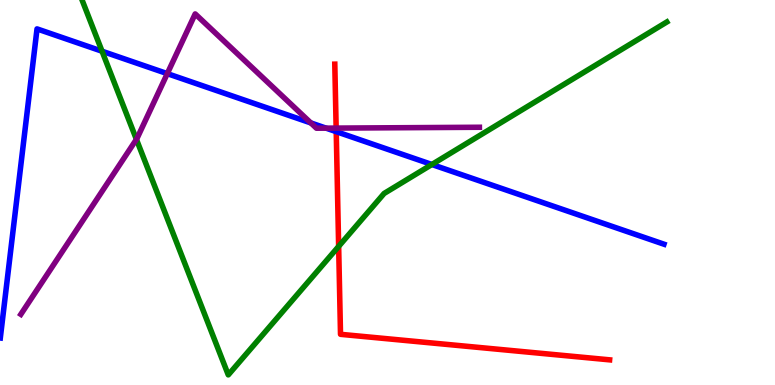[{'lines': ['blue', 'red'], 'intersections': [{'x': 4.34, 'y': 6.58}]}, {'lines': ['green', 'red'], 'intersections': [{'x': 4.37, 'y': 3.6}]}, {'lines': ['purple', 'red'], 'intersections': [{'x': 4.34, 'y': 6.67}]}, {'lines': ['blue', 'green'], 'intersections': [{'x': 1.32, 'y': 8.67}, {'x': 5.57, 'y': 5.73}]}, {'lines': ['blue', 'purple'], 'intersections': [{'x': 2.16, 'y': 8.09}, {'x': 4.01, 'y': 6.81}, {'x': 4.21, 'y': 6.67}]}, {'lines': ['green', 'purple'], 'intersections': [{'x': 1.76, 'y': 6.38}]}]